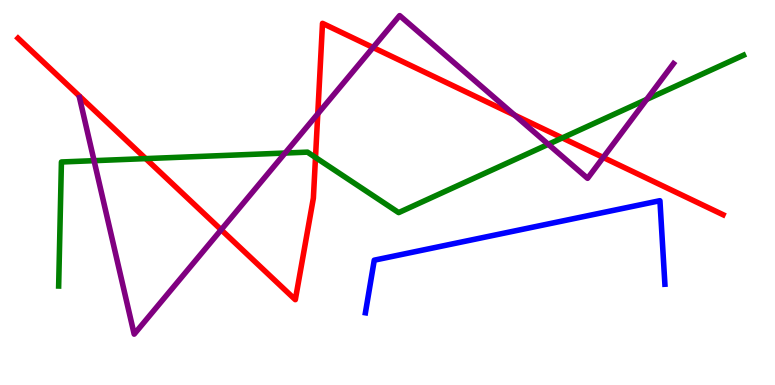[{'lines': ['blue', 'red'], 'intersections': []}, {'lines': ['green', 'red'], 'intersections': [{'x': 1.88, 'y': 5.88}, {'x': 4.07, 'y': 5.91}, {'x': 7.26, 'y': 6.42}]}, {'lines': ['purple', 'red'], 'intersections': [{'x': 2.85, 'y': 4.03}, {'x': 4.1, 'y': 7.04}, {'x': 4.81, 'y': 8.77}, {'x': 6.64, 'y': 7.01}, {'x': 7.78, 'y': 5.91}]}, {'lines': ['blue', 'green'], 'intersections': []}, {'lines': ['blue', 'purple'], 'intersections': []}, {'lines': ['green', 'purple'], 'intersections': [{'x': 1.21, 'y': 5.83}, {'x': 3.68, 'y': 6.03}, {'x': 7.07, 'y': 6.25}, {'x': 8.34, 'y': 7.42}]}]